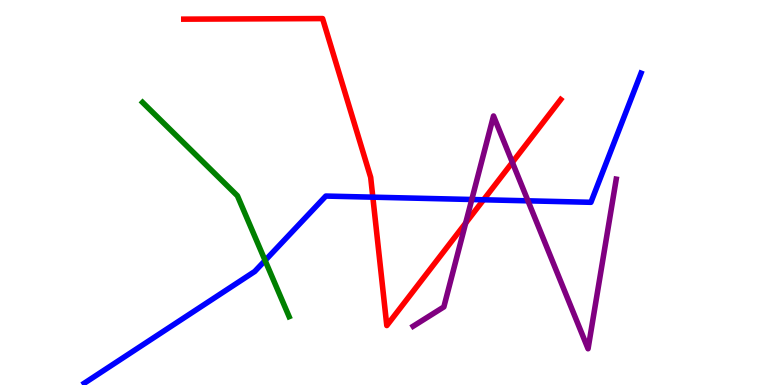[{'lines': ['blue', 'red'], 'intersections': [{'x': 4.81, 'y': 4.88}, {'x': 6.24, 'y': 4.81}]}, {'lines': ['green', 'red'], 'intersections': []}, {'lines': ['purple', 'red'], 'intersections': [{'x': 6.01, 'y': 4.21}, {'x': 6.61, 'y': 5.78}]}, {'lines': ['blue', 'green'], 'intersections': [{'x': 3.42, 'y': 3.23}]}, {'lines': ['blue', 'purple'], 'intersections': [{'x': 6.09, 'y': 4.82}, {'x': 6.81, 'y': 4.78}]}, {'lines': ['green', 'purple'], 'intersections': []}]